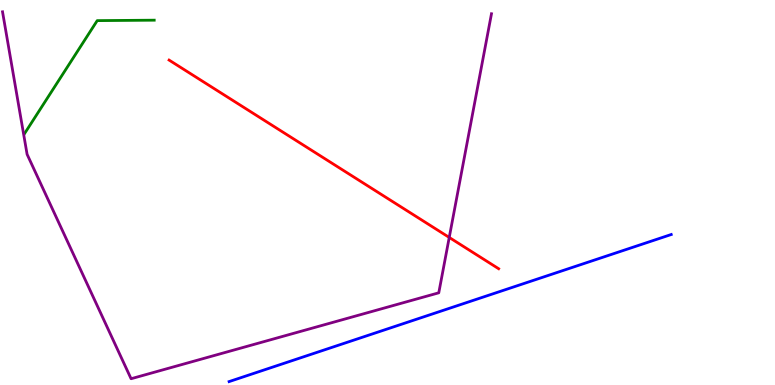[{'lines': ['blue', 'red'], 'intersections': []}, {'lines': ['green', 'red'], 'intersections': []}, {'lines': ['purple', 'red'], 'intersections': [{'x': 5.8, 'y': 3.83}]}, {'lines': ['blue', 'green'], 'intersections': []}, {'lines': ['blue', 'purple'], 'intersections': []}, {'lines': ['green', 'purple'], 'intersections': []}]